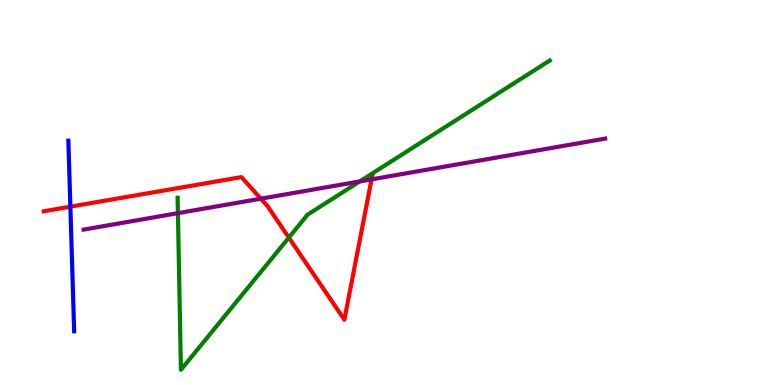[{'lines': ['blue', 'red'], 'intersections': [{'x': 0.908, 'y': 4.63}]}, {'lines': ['green', 'red'], 'intersections': [{'x': 3.73, 'y': 3.83}]}, {'lines': ['purple', 'red'], 'intersections': [{'x': 3.37, 'y': 4.84}, {'x': 4.79, 'y': 5.34}]}, {'lines': ['blue', 'green'], 'intersections': []}, {'lines': ['blue', 'purple'], 'intersections': []}, {'lines': ['green', 'purple'], 'intersections': [{'x': 2.3, 'y': 4.46}, {'x': 4.64, 'y': 5.29}]}]